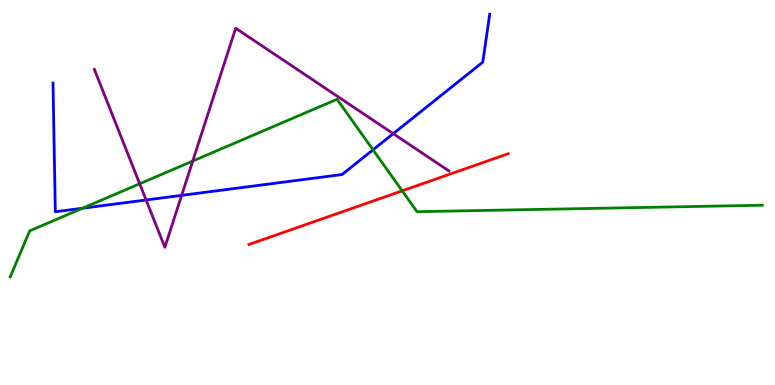[{'lines': ['blue', 'red'], 'intersections': []}, {'lines': ['green', 'red'], 'intersections': [{'x': 5.19, 'y': 5.04}]}, {'lines': ['purple', 'red'], 'intersections': []}, {'lines': ['blue', 'green'], 'intersections': [{'x': 1.07, 'y': 4.59}, {'x': 4.81, 'y': 6.11}]}, {'lines': ['blue', 'purple'], 'intersections': [{'x': 1.89, 'y': 4.81}, {'x': 2.34, 'y': 4.93}, {'x': 5.07, 'y': 6.53}]}, {'lines': ['green', 'purple'], 'intersections': [{'x': 1.8, 'y': 5.23}, {'x': 2.49, 'y': 5.82}]}]